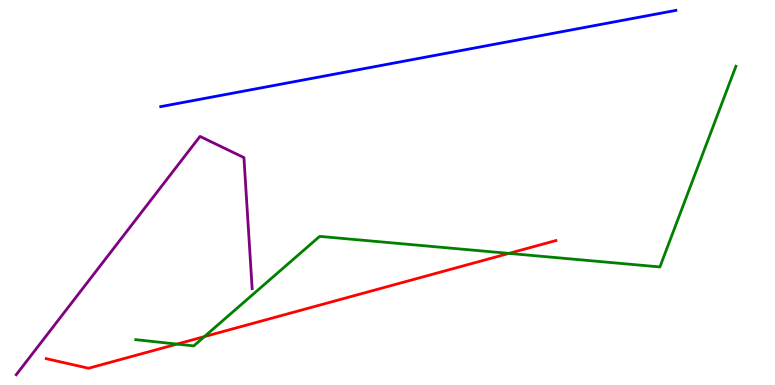[{'lines': ['blue', 'red'], 'intersections': []}, {'lines': ['green', 'red'], 'intersections': [{'x': 2.28, 'y': 1.06}, {'x': 2.64, 'y': 1.26}, {'x': 6.57, 'y': 3.42}]}, {'lines': ['purple', 'red'], 'intersections': []}, {'lines': ['blue', 'green'], 'intersections': []}, {'lines': ['blue', 'purple'], 'intersections': []}, {'lines': ['green', 'purple'], 'intersections': []}]